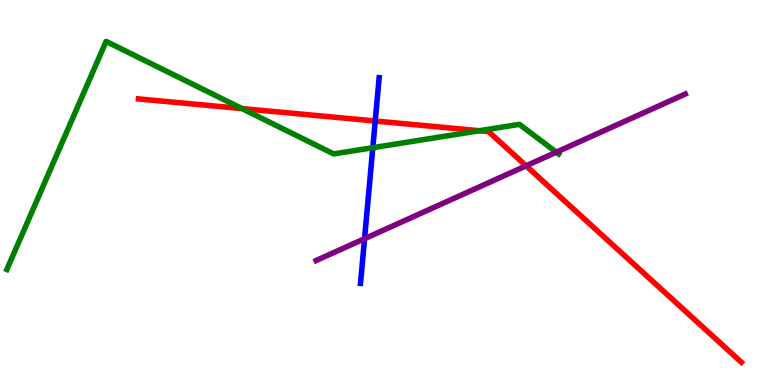[{'lines': ['blue', 'red'], 'intersections': [{'x': 4.84, 'y': 6.86}]}, {'lines': ['green', 'red'], 'intersections': [{'x': 3.12, 'y': 7.18}, {'x': 6.19, 'y': 6.6}]}, {'lines': ['purple', 'red'], 'intersections': [{'x': 6.79, 'y': 5.69}]}, {'lines': ['blue', 'green'], 'intersections': [{'x': 4.81, 'y': 6.16}]}, {'lines': ['blue', 'purple'], 'intersections': [{'x': 4.7, 'y': 3.8}]}, {'lines': ['green', 'purple'], 'intersections': [{'x': 7.18, 'y': 6.05}]}]